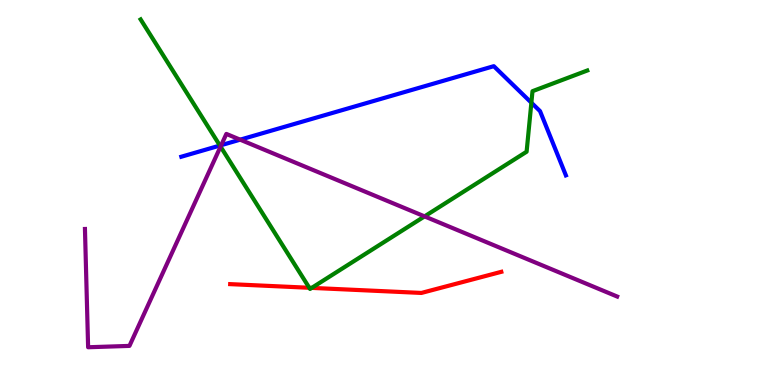[{'lines': ['blue', 'red'], 'intersections': []}, {'lines': ['green', 'red'], 'intersections': [{'x': 3.99, 'y': 2.53}, {'x': 4.02, 'y': 2.52}]}, {'lines': ['purple', 'red'], 'intersections': []}, {'lines': ['blue', 'green'], 'intersections': [{'x': 2.84, 'y': 6.22}, {'x': 6.86, 'y': 7.33}]}, {'lines': ['blue', 'purple'], 'intersections': [{'x': 2.85, 'y': 6.23}, {'x': 3.1, 'y': 6.37}]}, {'lines': ['green', 'purple'], 'intersections': [{'x': 2.85, 'y': 6.19}, {'x': 5.48, 'y': 4.38}]}]